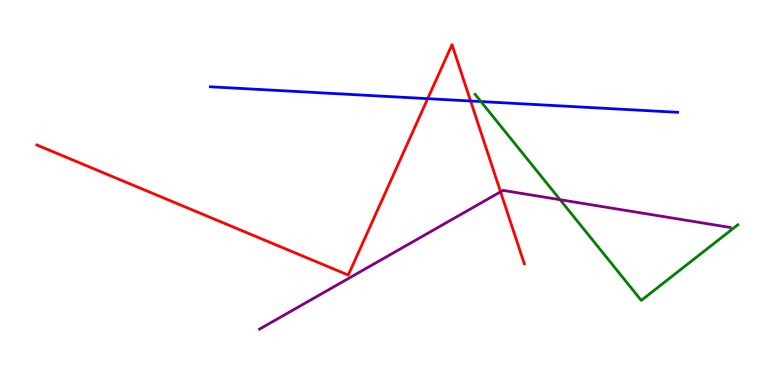[{'lines': ['blue', 'red'], 'intersections': [{'x': 5.52, 'y': 7.44}, {'x': 6.07, 'y': 7.38}]}, {'lines': ['green', 'red'], 'intersections': []}, {'lines': ['purple', 'red'], 'intersections': [{'x': 6.46, 'y': 5.02}]}, {'lines': ['blue', 'green'], 'intersections': [{'x': 6.21, 'y': 7.36}]}, {'lines': ['blue', 'purple'], 'intersections': []}, {'lines': ['green', 'purple'], 'intersections': [{'x': 7.23, 'y': 4.81}]}]